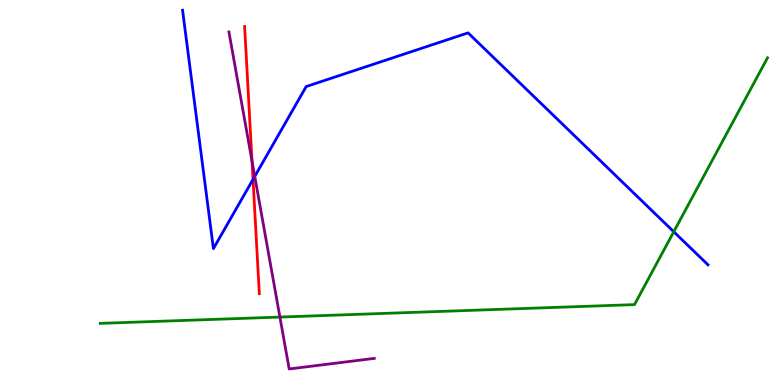[{'lines': ['blue', 'red'], 'intersections': [{'x': 3.26, 'y': 5.34}]}, {'lines': ['green', 'red'], 'intersections': []}, {'lines': ['purple', 'red'], 'intersections': [{'x': 3.25, 'y': 5.81}]}, {'lines': ['blue', 'green'], 'intersections': [{'x': 8.69, 'y': 3.98}]}, {'lines': ['blue', 'purple'], 'intersections': [{'x': 3.29, 'y': 5.42}]}, {'lines': ['green', 'purple'], 'intersections': [{'x': 3.61, 'y': 1.76}]}]